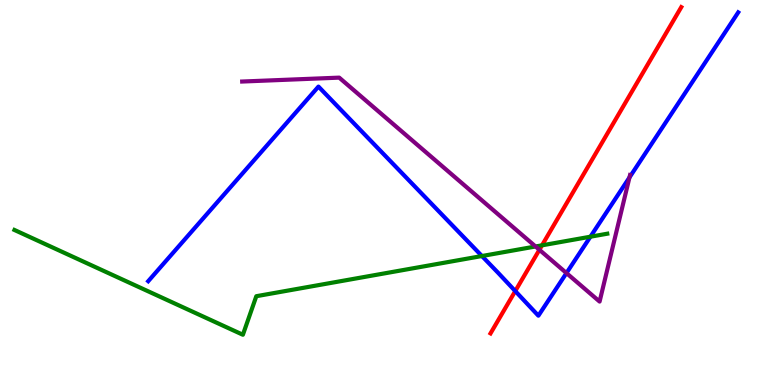[{'lines': ['blue', 'red'], 'intersections': [{'x': 6.65, 'y': 2.44}]}, {'lines': ['green', 'red'], 'intersections': [{'x': 6.99, 'y': 3.63}]}, {'lines': ['purple', 'red'], 'intersections': [{'x': 6.96, 'y': 3.51}]}, {'lines': ['blue', 'green'], 'intersections': [{'x': 6.22, 'y': 3.35}, {'x': 7.62, 'y': 3.85}]}, {'lines': ['blue', 'purple'], 'intersections': [{'x': 7.31, 'y': 2.91}, {'x': 8.12, 'y': 5.39}]}, {'lines': ['green', 'purple'], 'intersections': [{'x': 6.91, 'y': 3.6}]}]